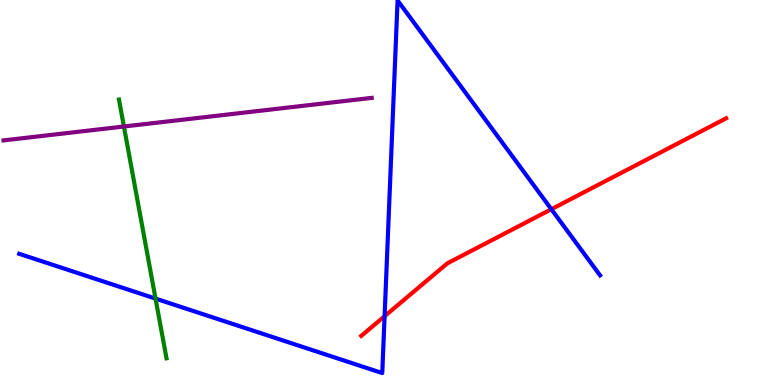[{'lines': ['blue', 'red'], 'intersections': [{'x': 4.96, 'y': 1.79}, {'x': 7.11, 'y': 4.57}]}, {'lines': ['green', 'red'], 'intersections': []}, {'lines': ['purple', 'red'], 'intersections': []}, {'lines': ['blue', 'green'], 'intersections': [{'x': 2.01, 'y': 2.24}]}, {'lines': ['blue', 'purple'], 'intersections': []}, {'lines': ['green', 'purple'], 'intersections': [{'x': 1.6, 'y': 6.71}]}]